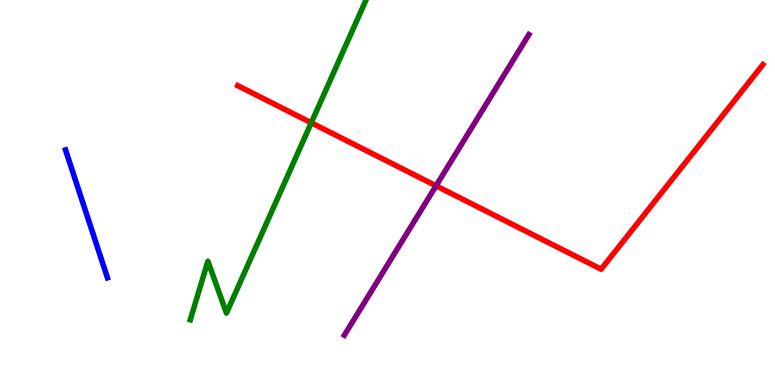[{'lines': ['blue', 'red'], 'intersections': []}, {'lines': ['green', 'red'], 'intersections': [{'x': 4.02, 'y': 6.81}]}, {'lines': ['purple', 'red'], 'intersections': [{'x': 5.63, 'y': 5.17}]}, {'lines': ['blue', 'green'], 'intersections': []}, {'lines': ['blue', 'purple'], 'intersections': []}, {'lines': ['green', 'purple'], 'intersections': []}]